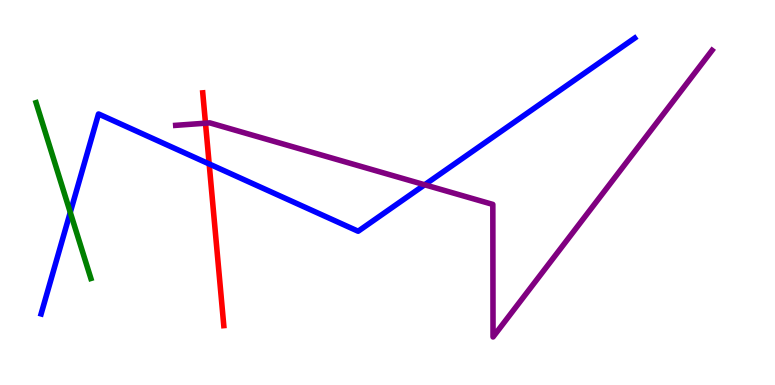[{'lines': ['blue', 'red'], 'intersections': [{'x': 2.7, 'y': 5.74}]}, {'lines': ['green', 'red'], 'intersections': []}, {'lines': ['purple', 'red'], 'intersections': [{'x': 2.65, 'y': 6.8}]}, {'lines': ['blue', 'green'], 'intersections': [{'x': 0.907, 'y': 4.48}]}, {'lines': ['blue', 'purple'], 'intersections': [{'x': 5.48, 'y': 5.2}]}, {'lines': ['green', 'purple'], 'intersections': []}]